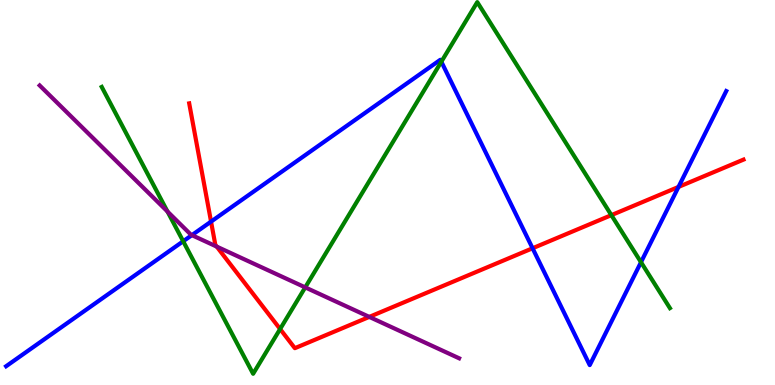[{'lines': ['blue', 'red'], 'intersections': [{'x': 2.72, 'y': 4.24}, {'x': 6.87, 'y': 3.55}, {'x': 8.75, 'y': 5.14}]}, {'lines': ['green', 'red'], 'intersections': [{'x': 3.61, 'y': 1.45}, {'x': 7.89, 'y': 4.41}]}, {'lines': ['purple', 'red'], 'intersections': [{'x': 2.8, 'y': 3.59}, {'x': 4.77, 'y': 1.77}]}, {'lines': ['blue', 'green'], 'intersections': [{'x': 2.36, 'y': 3.73}, {'x': 5.69, 'y': 8.4}, {'x': 8.27, 'y': 3.19}]}, {'lines': ['blue', 'purple'], 'intersections': [{'x': 2.48, 'y': 3.89}]}, {'lines': ['green', 'purple'], 'intersections': [{'x': 2.16, 'y': 4.51}, {'x': 3.94, 'y': 2.54}]}]